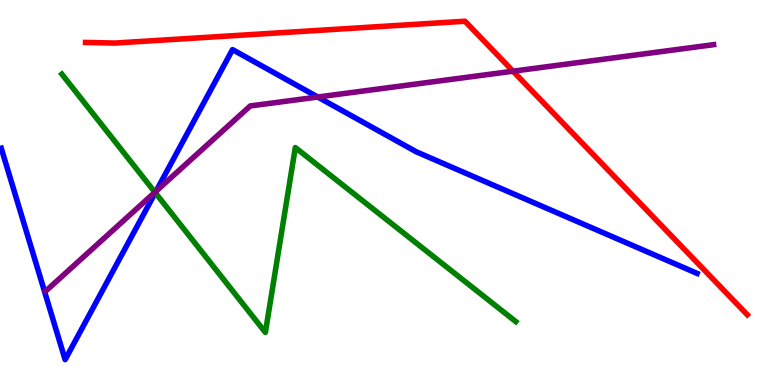[{'lines': ['blue', 'red'], 'intersections': []}, {'lines': ['green', 'red'], 'intersections': []}, {'lines': ['purple', 'red'], 'intersections': [{'x': 6.62, 'y': 8.15}]}, {'lines': ['blue', 'green'], 'intersections': [{'x': 2.0, 'y': 5.0}]}, {'lines': ['blue', 'purple'], 'intersections': [{'x': 2.01, 'y': 5.03}, {'x': 4.1, 'y': 7.48}]}, {'lines': ['green', 'purple'], 'intersections': [{'x': 2.0, 'y': 5.01}]}]